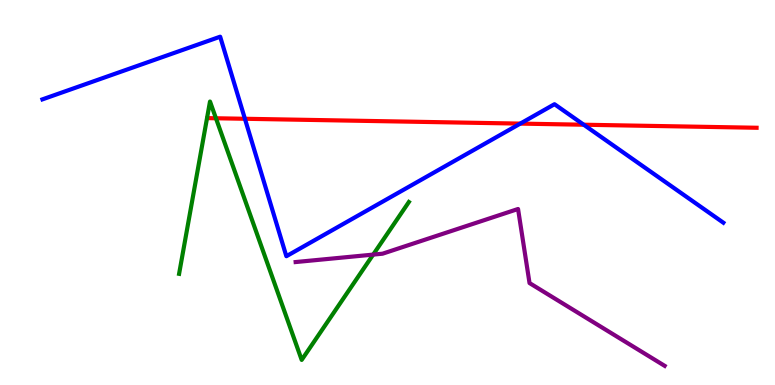[{'lines': ['blue', 'red'], 'intersections': [{'x': 3.16, 'y': 6.91}, {'x': 6.71, 'y': 6.79}, {'x': 7.53, 'y': 6.76}]}, {'lines': ['green', 'red'], 'intersections': [{'x': 2.79, 'y': 6.93}]}, {'lines': ['purple', 'red'], 'intersections': []}, {'lines': ['blue', 'green'], 'intersections': []}, {'lines': ['blue', 'purple'], 'intersections': []}, {'lines': ['green', 'purple'], 'intersections': [{'x': 4.82, 'y': 3.39}]}]